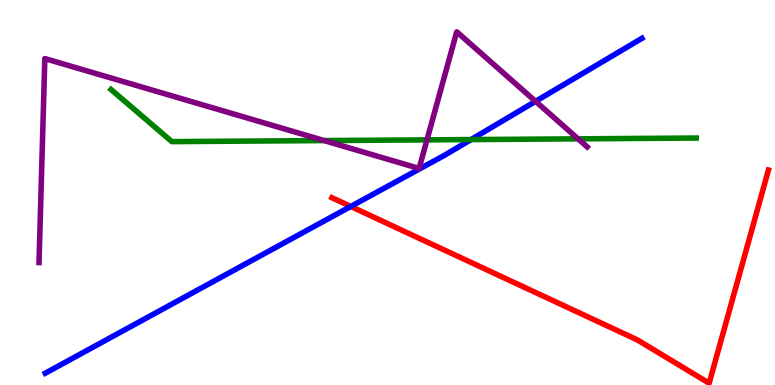[{'lines': ['blue', 'red'], 'intersections': [{'x': 4.53, 'y': 4.64}]}, {'lines': ['green', 'red'], 'intersections': []}, {'lines': ['purple', 'red'], 'intersections': []}, {'lines': ['blue', 'green'], 'intersections': [{'x': 6.08, 'y': 6.37}]}, {'lines': ['blue', 'purple'], 'intersections': [{'x': 6.91, 'y': 7.37}]}, {'lines': ['green', 'purple'], 'intersections': [{'x': 4.18, 'y': 6.35}, {'x': 5.51, 'y': 6.37}, {'x': 7.46, 'y': 6.39}]}]